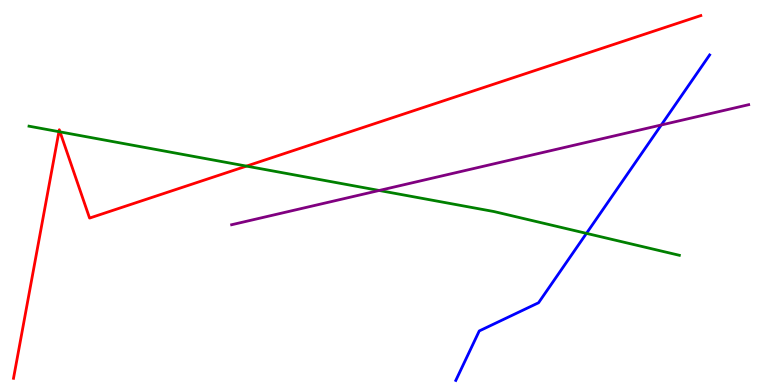[{'lines': ['blue', 'red'], 'intersections': []}, {'lines': ['green', 'red'], 'intersections': [{'x': 0.76, 'y': 6.58}, {'x': 0.774, 'y': 6.57}, {'x': 3.18, 'y': 5.69}]}, {'lines': ['purple', 'red'], 'intersections': []}, {'lines': ['blue', 'green'], 'intersections': [{'x': 7.57, 'y': 3.94}]}, {'lines': ['blue', 'purple'], 'intersections': [{'x': 8.53, 'y': 6.75}]}, {'lines': ['green', 'purple'], 'intersections': [{'x': 4.89, 'y': 5.05}]}]